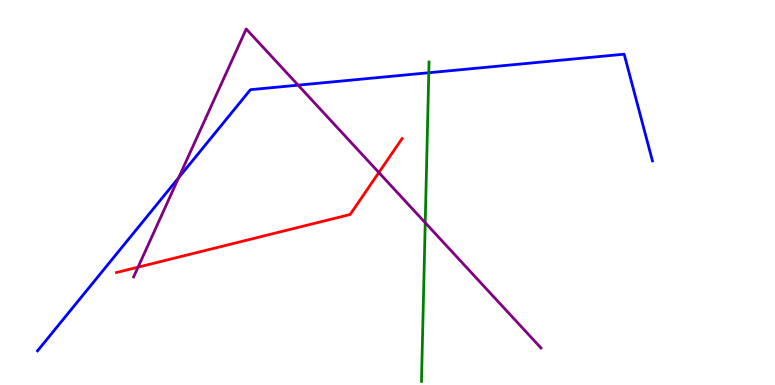[{'lines': ['blue', 'red'], 'intersections': []}, {'lines': ['green', 'red'], 'intersections': []}, {'lines': ['purple', 'red'], 'intersections': [{'x': 1.78, 'y': 3.06}, {'x': 4.89, 'y': 5.52}]}, {'lines': ['blue', 'green'], 'intersections': [{'x': 5.53, 'y': 8.11}]}, {'lines': ['blue', 'purple'], 'intersections': [{'x': 2.31, 'y': 5.38}, {'x': 3.85, 'y': 7.79}]}, {'lines': ['green', 'purple'], 'intersections': [{'x': 5.49, 'y': 4.21}]}]